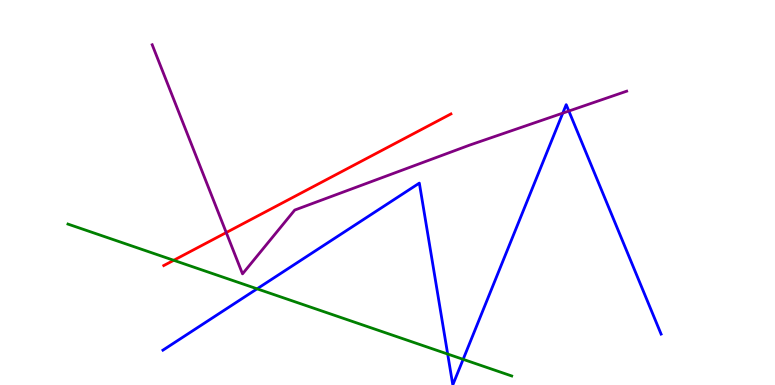[{'lines': ['blue', 'red'], 'intersections': []}, {'lines': ['green', 'red'], 'intersections': [{'x': 2.24, 'y': 3.24}]}, {'lines': ['purple', 'red'], 'intersections': [{'x': 2.92, 'y': 3.96}]}, {'lines': ['blue', 'green'], 'intersections': [{'x': 3.32, 'y': 2.5}, {'x': 5.78, 'y': 0.804}, {'x': 5.98, 'y': 0.667}]}, {'lines': ['blue', 'purple'], 'intersections': [{'x': 7.26, 'y': 7.06}, {'x': 7.34, 'y': 7.12}]}, {'lines': ['green', 'purple'], 'intersections': []}]